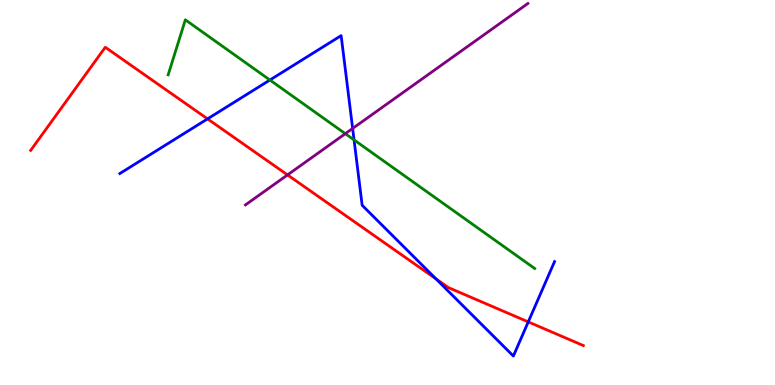[{'lines': ['blue', 'red'], 'intersections': [{'x': 2.68, 'y': 6.91}, {'x': 5.63, 'y': 2.76}, {'x': 6.82, 'y': 1.64}]}, {'lines': ['green', 'red'], 'intersections': []}, {'lines': ['purple', 'red'], 'intersections': [{'x': 3.71, 'y': 5.46}]}, {'lines': ['blue', 'green'], 'intersections': [{'x': 3.48, 'y': 7.92}, {'x': 4.57, 'y': 6.37}]}, {'lines': ['blue', 'purple'], 'intersections': [{'x': 4.55, 'y': 6.66}]}, {'lines': ['green', 'purple'], 'intersections': [{'x': 4.46, 'y': 6.53}]}]